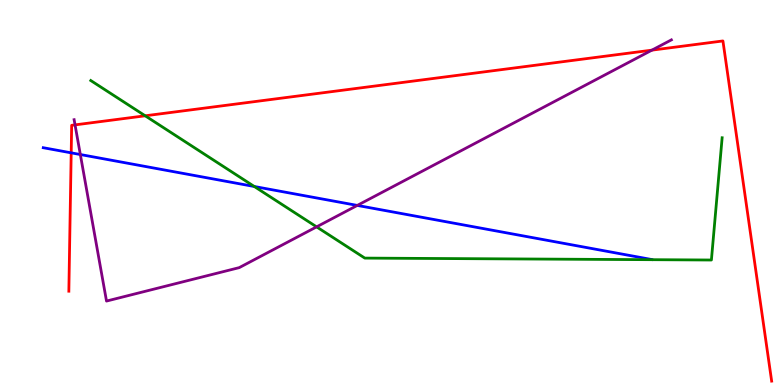[{'lines': ['blue', 'red'], 'intersections': [{'x': 0.919, 'y': 6.03}]}, {'lines': ['green', 'red'], 'intersections': [{'x': 1.87, 'y': 6.99}]}, {'lines': ['purple', 'red'], 'intersections': [{'x': 0.968, 'y': 6.76}, {'x': 8.41, 'y': 8.7}]}, {'lines': ['blue', 'green'], 'intersections': [{'x': 3.28, 'y': 5.16}]}, {'lines': ['blue', 'purple'], 'intersections': [{'x': 1.04, 'y': 5.99}, {'x': 4.61, 'y': 4.66}]}, {'lines': ['green', 'purple'], 'intersections': [{'x': 4.09, 'y': 4.11}]}]